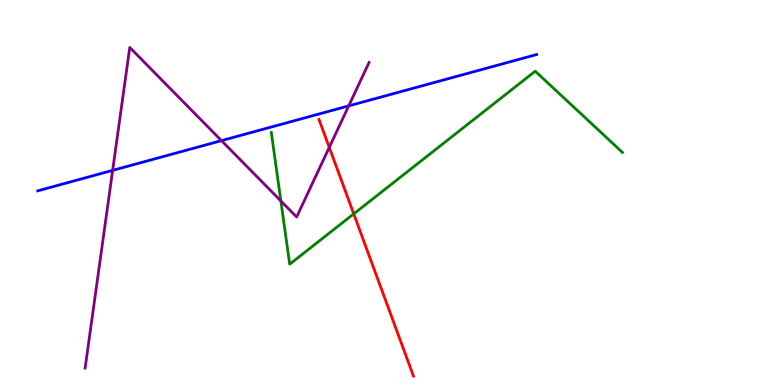[{'lines': ['blue', 'red'], 'intersections': []}, {'lines': ['green', 'red'], 'intersections': [{'x': 4.56, 'y': 4.45}]}, {'lines': ['purple', 'red'], 'intersections': [{'x': 4.25, 'y': 6.17}]}, {'lines': ['blue', 'green'], 'intersections': []}, {'lines': ['blue', 'purple'], 'intersections': [{'x': 1.45, 'y': 5.57}, {'x': 2.86, 'y': 6.35}, {'x': 4.5, 'y': 7.25}]}, {'lines': ['green', 'purple'], 'intersections': [{'x': 3.62, 'y': 4.78}]}]